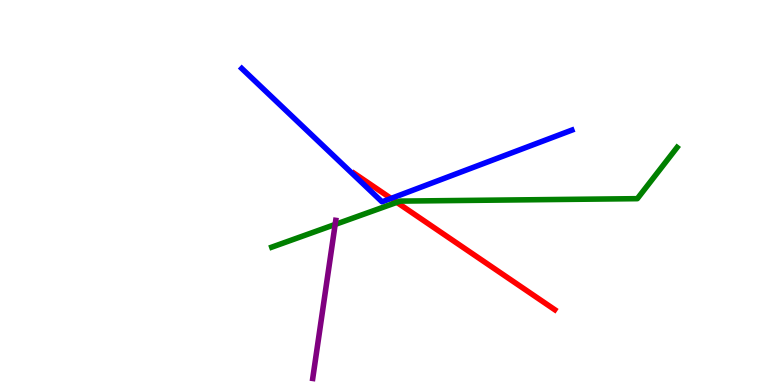[{'lines': ['blue', 'red'], 'intersections': [{'x': 5.05, 'y': 4.85}]}, {'lines': ['green', 'red'], 'intersections': [{'x': 5.12, 'y': 4.74}]}, {'lines': ['purple', 'red'], 'intersections': []}, {'lines': ['blue', 'green'], 'intersections': []}, {'lines': ['blue', 'purple'], 'intersections': []}, {'lines': ['green', 'purple'], 'intersections': [{'x': 4.32, 'y': 4.17}]}]